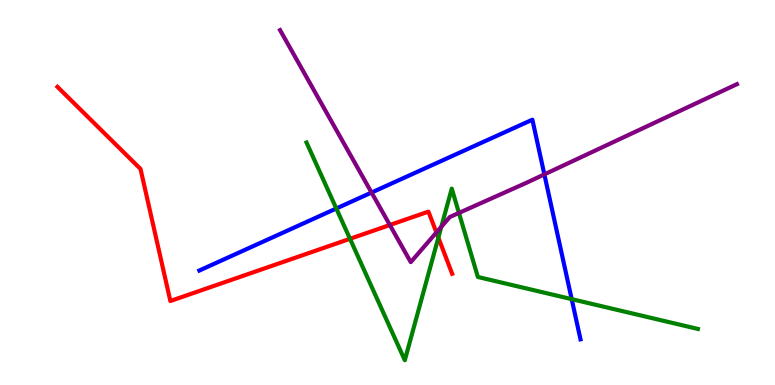[{'lines': ['blue', 'red'], 'intersections': []}, {'lines': ['green', 'red'], 'intersections': [{'x': 4.52, 'y': 3.8}, {'x': 5.66, 'y': 3.83}]}, {'lines': ['purple', 'red'], 'intersections': [{'x': 5.03, 'y': 4.16}, {'x': 5.63, 'y': 3.96}]}, {'lines': ['blue', 'green'], 'intersections': [{'x': 4.34, 'y': 4.58}, {'x': 7.38, 'y': 2.23}]}, {'lines': ['blue', 'purple'], 'intersections': [{'x': 4.79, 'y': 5.0}, {'x': 7.02, 'y': 5.47}]}, {'lines': ['green', 'purple'], 'intersections': [{'x': 5.69, 'y': 4.11}, {'x': 5.92, 'y': 4.47}]}]